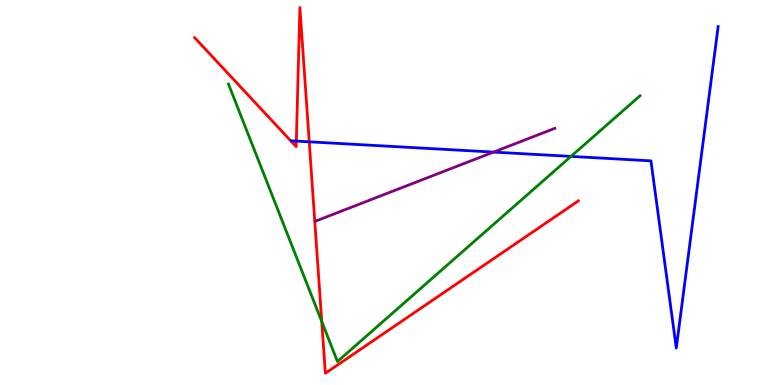[{'lines': ['blue', 'red'], 'intersections': [{'x': 3.82, 'y': 6.34}, {'x': 3.99, 'y': 6.32}]}, {'lines': ['green', 'red'], 'intersections': [{'x': 4.15, 'y': 1.65}]}, {'lines': ['purple', 'red'], 'intersections': []}, {'lines': ['blue', 'green'], 'intersections': [{'x': 7.37, 'y': 5.94}]}, {'lines': ['blue', 'purple'], 'intersections': [{'x': 6.37, 'y': 6.05}]}, {'lines': ['green', 'purple'], 'intersections': []}]